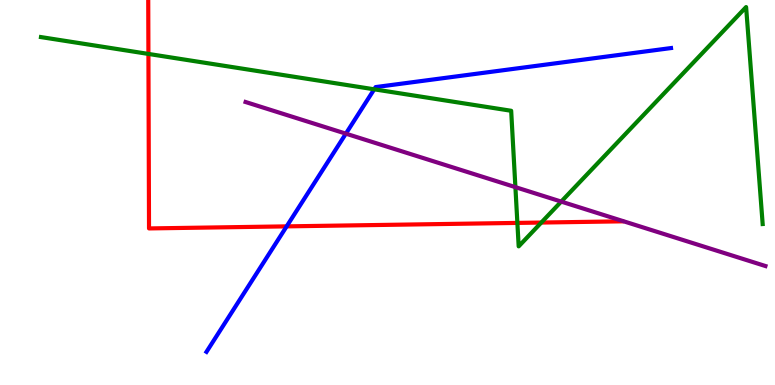[{'lines': ['blue', 'red'], 'intersections': [{'x': 3.7, 'y': 4.12}]}, {'lines': ['green', 'red'], 'intersections': [{'x': 1.92, 'y': 8.6}, {'x': 6.68, 'y': 4.21}, {'x': 6.98, 'y': 4.22}]}, {'lines': ['purple', 'red'], 'intersections': []}, {'lines': ['blue', 'green'], 'intersections': [{'x': 4.83, 'y': 7.68}]}, {'lines': ['blue', 'purple'], 'intersections': [{'x': 4.46, 'y': 6.53}]}, {'lines': ['green', 'purple'], 'intersections': [{'x': 6.65, 'y': 5.14}, {'x': 7.24, 'y': 4.76}]}]